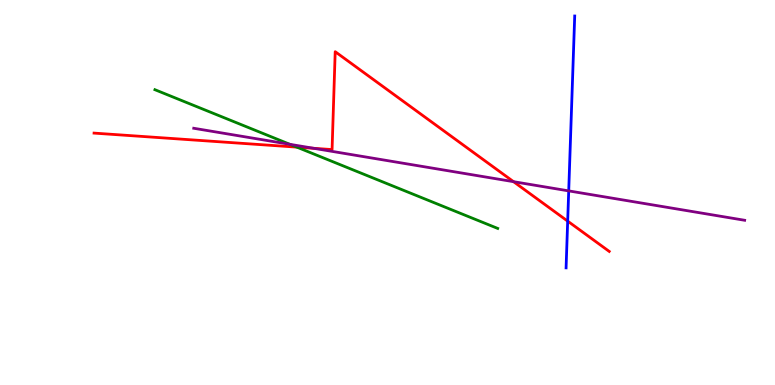[{'lines': ['blue', 'red'], 'intersections': [{'x': 7.32, 'y': 4.26}]}, {'lines': ['green', 'red'], 'intersections': [{'x': 3.83, 'y': 6.18}]}, {'lines': ['purple', 'red'], 'intersections': [{'x': 4.05, 'y': 6.15}, {'x': 6.63, 'y': 5.28}]}, {'lines': ['blue', 'green'], 'intersections': []}, {'lines': ['blue', 'purple'], 'intersections': [{'x': 7.34, 'y': 5.04}]}, {'lines': ['green', 'purple'], 'intersections': [{'x': 3.74, 'y': 6.25}]}]